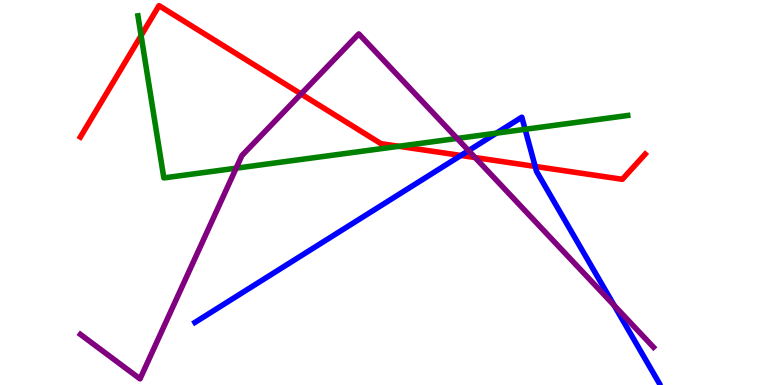[{'lines': ['blue', 'red'], 'intersections': [{'x': 5.95, 'y': 5.96}, {'x': 6.91, 'y': 5.68}]}, {'lines': ['green', 'red'], 'intersections': [{'x': 1.82, 'y': 9.08}, {'x': 5.15, 'y': 6.2}]}, {'lines': ['purple', 'red'], 'intersections': [{'x': 3.88, 'y': 7.56}, {'x': 6.13, 'y': 5.91}]}, {'lines': ['blue', 'green'], 'intersections': [{'x': 6.41, 'y': 6.54}, {'x': 6.78, 'y': 6.64}]}, {'lines': ['blue', 'purple'], 'intersections': [{'x': 6.05, 'y': 6.09}, {'x': 7.92, 'y': 2.07}]}, {'lines': ['green', 'purple'], 'intersections': [{'x': 3.05, 'y': 5.63}, {'x': 5.9, 'y': 6.4}]}]